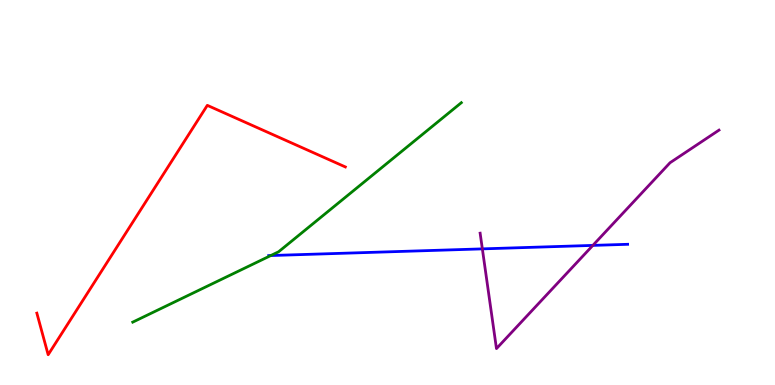[{'lines': ['blue', 'red'], 'intersections': []}, {'lines': ['green', 'red'], 'intersections': []}, {'lines': ['purple', 'red'], 'intersections': []}, {'lines': ['blue', 'green'], 'intersections': [{'x': 3.49, 'y': 3.36}]}, {'lines': ['blue', 'purple'], 'intersections': [{'x': 6.22, 'y': 3.54}, {'x': 7.65, 'y': 3.63}]}, {'lines': ['green', 'purple'], 'intersections': []}]